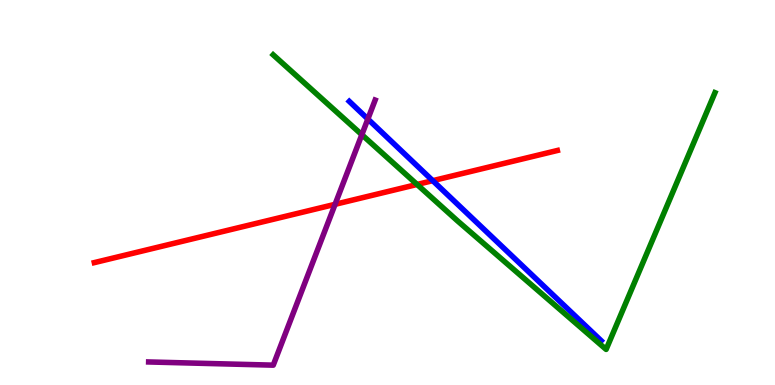[{'lines': ['blue', 'red'], 'intersections': [{'x': 5.58, 'y': 5.31}]}, {'lines': ['green', 'red'], 'intersections': [{'x': 5.38, 'y': 5.21}]}, {'lines': ['purple', 'red'], 'intersections': [{'x': 4.32, 'y': 4.69}]}, {'lines': ['blue', 'green'], 'intersections': []}, {'lines': ['blue', 'purple'], 'intersections': [{'x': 4.75, 'y': 6.91}]}, {'lines': ['green', 'purple'], 'intersections': [{'x': 4.67, 'y': 6.5}]}]